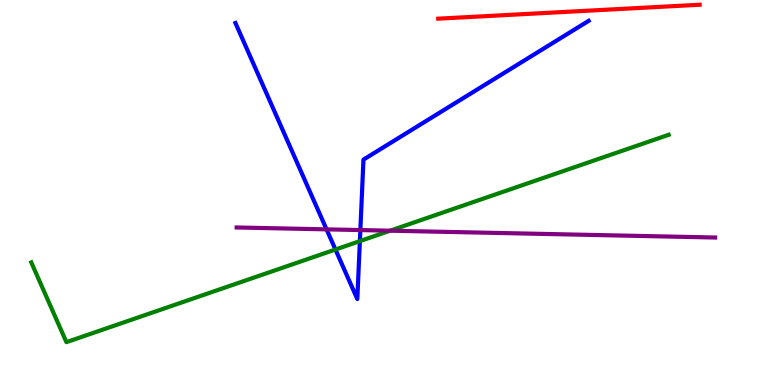[{'lines': ['blue', 'red'], 'intersections': []}, {'lines': ['green', 'red'], 'intersections': []}, {'lines': ['purple', 'red'], 'intersections': []}, {'lines': ['blue', 'green'], 'intersections': [{'x': 4.33, 'y': 3.52}, {'x': 4.64, 'y': 3.74}]}, {'lines': ['blue', 'purple'], 'intersections': [{'x': 4.21, 'y': 4.04}, {'x': 4.65, 'y': 4.02}]}, {'lines': ['green', 'purple'], 'intersections': [{'x': 5.03, 'y': 4.01}]}]